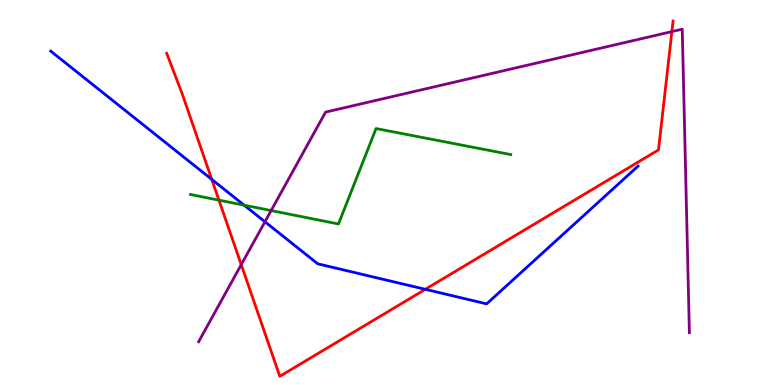[{'lines': ['blue', 'red'], 'intersections': [{'x': 2.73, 'y': 5.34}, {'x': 5.49, 'y': 2.49}]}, {'lines': ['green', 'red'], 'intersections': [{'x': 2.83, 'y': 4.8}]}, {'lines': ['purple', 'red'], 'intersections': [{'x': 3.11, 'y': 3.13}, {'x': 8.67, 'y': 9.18}]}, {'lines': ['blue', 'green'], 'intersections': [{'x': 3.15, 'y': 4.67}]}, {'lines': ['blue', 'purple'], 'intersections': [{'x': 3.42, 'y': 4.24}]}, {'lines': ['green', 'purple'], 'intersections': [{'x': 3.5, 'y': 4.53}]}]